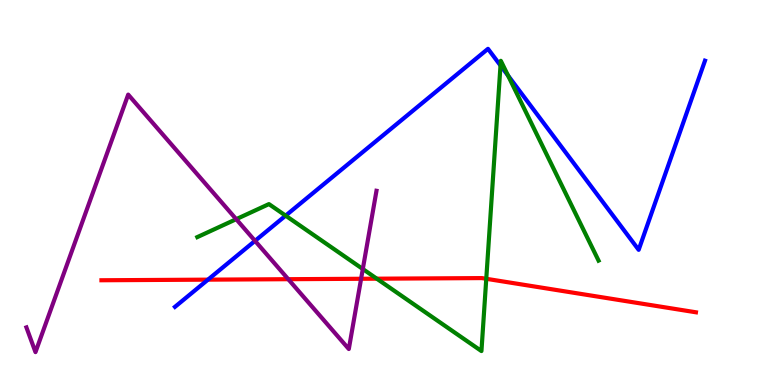[{'lines': ['blue', 'red'], 'intersections': [{'x': 2.68, 'y': 2.74}]}, {'lines': ['green', 'red'], 'intersections': [{'x': 4.86, 'y': 2.76}, {'x': 6.27, 'y': 2.76}]}, {'lines': ['purple', 'red'], 'intersections': [{'x': 3.72, 'y': 2.75}, {'x': 4.66, 'y': 2.76}]}, {'lines': ['blue', 'green'], 'intersections': [{'x': 3.69, 'y': 4.4}, {'x': 6.46, 'y': 8.3}, {'x': 6.56, 'y': 8.04}]}, {'lines': ['blue', 'purple'], 'intersections': [{'x': 3.29, 'y': 3.74}]}, {'lines': ['green', 'purple'], 'intersections': [{'x': 3.05, 'y': 4.31}, {'x': 4.68, 'y': 3.01}]}]